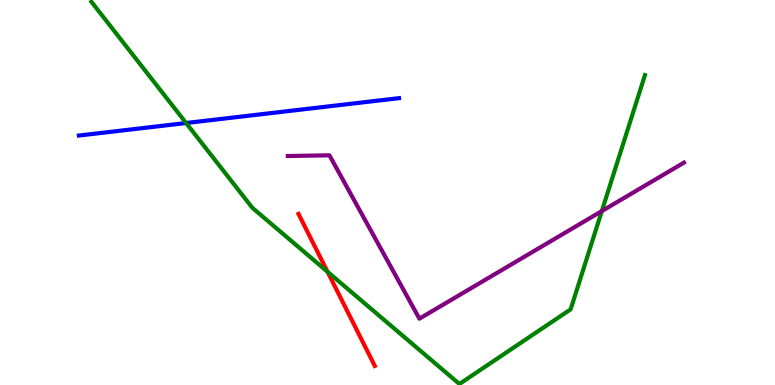[{'lines': ['blue', 'red'], 'intersections': []}, {'lines': ['green', 'red'], 'intersections': [{'x': 4.23, 'y': 2.94}]}, {'lines': ['purple', 'red'], 'intersections': []}, {'lines': ['blue', 'green'], 'intersections': [{'x': 2.4, 'y': 6.8}]}, {'lines': ['blue', 'purple'], 'intersections': []}, {'lines': ['green', 'purple'], 'intersections': [{'x': 7.77, 'y': 4.52}]}]